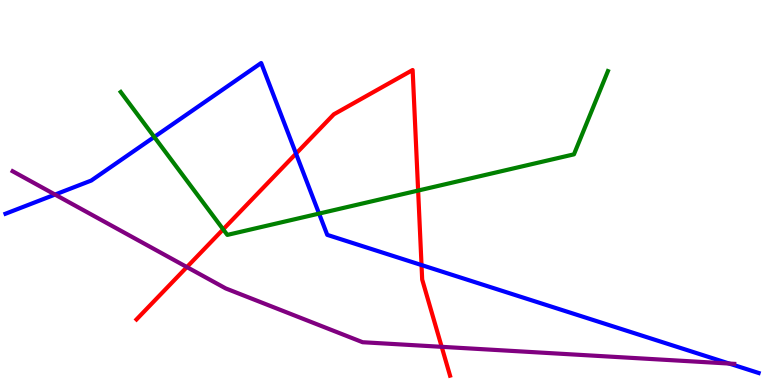[{'lines': ['blue', 'red'], 'intersections': [{'x': 3.82, 'y': 6.01}, {'x': 5.44, 'y': 3.12}]}, {'lines': ['green', 'red'], 'intersections': [{'x': 2.88, 'y': 4.04}, {'x': 5.4, 'y': 5.05}]}, {'lines': ['purple', 'red'], 'intersections': [{'x': 2.41, 'y': 3.06}, {'x': 5.7, 'y': 0.992}]}, {'lines': ['blue', 'green'], 'intersections': [{'x': 1.99, 'y': 6.44}, {'x': 4.12, 'y': 4.45}]}, {'lines': ['blue', 'purple'], 'intersections': [{'x': 0.71, 'y': 4.95}, {'x': 9.41, 'y': 0.557}]}, {'lines': ['green', 'purple'], 'intersections': []}]